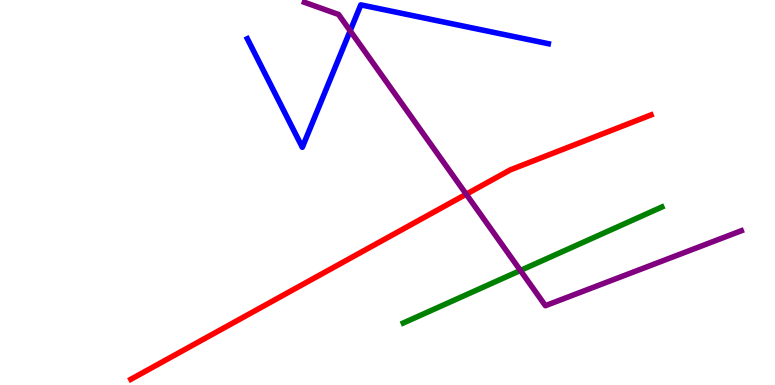[{'lines': ['blue', 'red'], 'intersections': []}, {'lines': ['green', 'red'], 'intersections': []}, {'lines': ['purple', 'red'], 'intersections': [{'x': 6.02, 'y': 4.96}]}, {'lines': ['blue', 'green'], 'intersections': []}, {'lines': ['blue', 'purple'], 'intersections': [{'x': 4.52, 'y': 9.2}]}, {'lines': ['green', 'purple'], 'intersections': [{'x': 6.71, 'y': 2.97}]}]